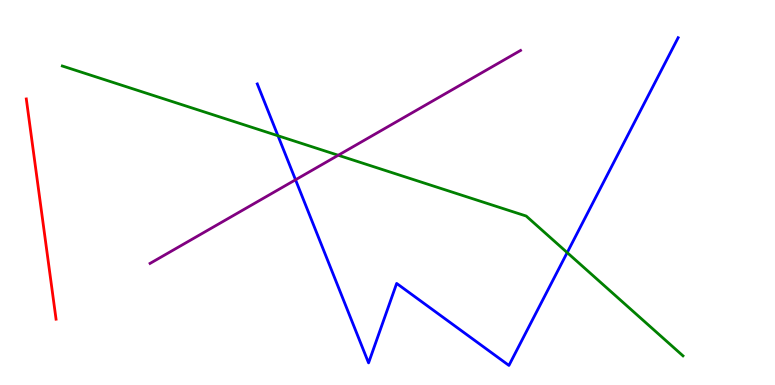[{'lines': ['blue', 'red'], 'intersections': []}, {'lines': ['green', 'red'], 'intersections': []}, {'lines': ['purple', 'red'], 'intersections': []}, {'lines': ['blue', 'green'], 'intersections': [{'x': 3.59, 'y': 6.47}, {'x': 7.32, 'y': 3.44}]}, {'lines': ['blue', 'purple'], 'intersections': [{'x': 3.81, 'y': 5.33}]}, {'lines': ['green', 'purple'], 'intersections': [{'x': 4.36, 'y': 5.97}]}]